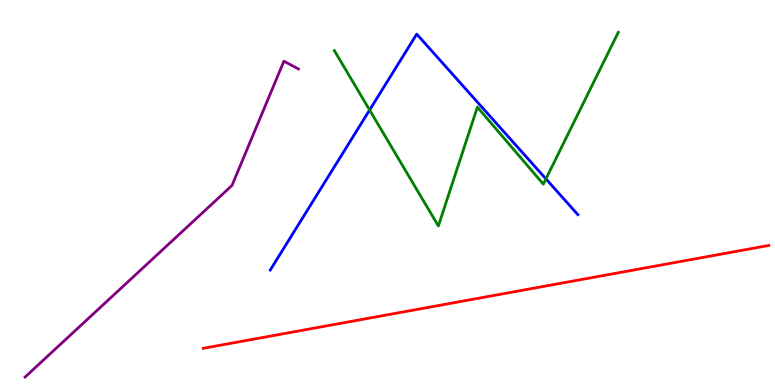[{'lines': ['blue', 'red'], 'intersections': []}, {'lines': ['green', 'red'], 'intersections': []}, {'lines': ['purple', 'red'], 'intersections': []}, {'lines': ['blue', 'green'], 'intersections': [{'x': 4.77, 'y': 7.14}, {'x': 7.04, 'y': 5.35}]}, {'lines': ['blue', 'purple'], 'intersections': []}, {'lines': ['green', 'purple'], 'intersections': []}]